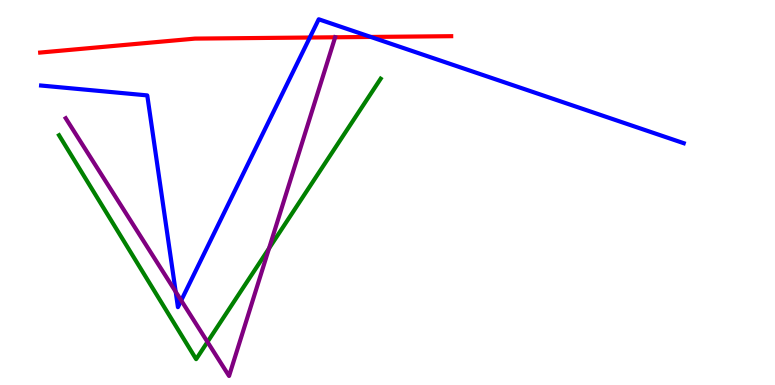[{'lines': ['blue', 'red'], 'intersections': [{'x': 4.0, 'y': 9.03}, {'x': 4.78, 'y': 9.04}]}, {'lines': ['green', 'red'], 'intersections': []}, {'lines': ['purple', 'red'], 'intersections': [{'x': 4.32, 'y': 9.03}]}, {'lines': ['blue', 'green'], 'intersections': []}, {'lines': ['blue', 'purple'], 'intersections': [{'x': 2.27, 'y': 2.42}, {'x': 2.34, 'y': 2.2}]}, {'lines': ['green', 'purple'], 'intersections': [{'x': 2.68, 'y': 1.12}, {'x': 3.47, 'y': 3.55}]}]